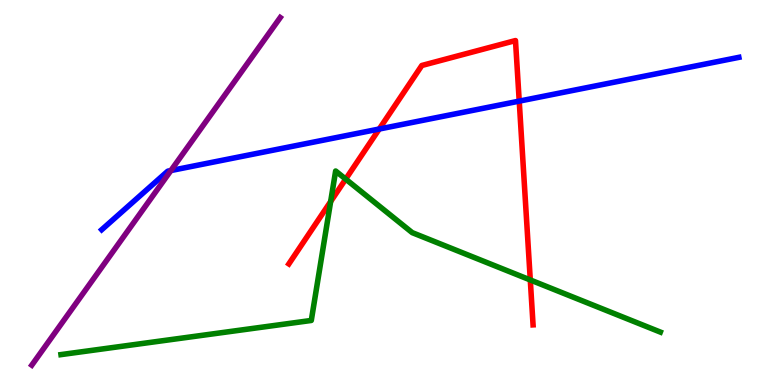[{'lines': ['blue', 'red'], 'intersections': [{'x': 4.89, 'y': 6.65}, {'x': 6.7, 'y': 7.37}]}, {'lines': ['green', 'red'], 'intersections': [{'x': 4.27, 'y': 4.77}, {'x': 4.46, 'y': 5.35}, {'x': 6.84, 'y': 2.73}]}, {'lines': ['purple', 'red'], 'intersections': []}, {'lines': ['blue', 'green'], 'intersections': []}, {'lines': ['blue', 'purple'], 'intersections': [{'x': 2.21, 'y': 5.57}]}, {'lines': ['green', 'purple'], 'intersections': []}]